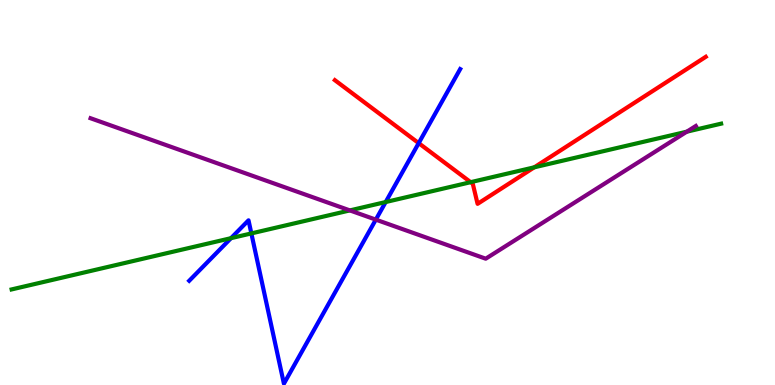[{'lines': ['blue', 'red'], 'intersections': [{'x': 5.4, 'y': 6.28}]}, {'lines': ['green', 'red'], 'intersections': [{'x': 6.07, 'y': 5.27}, {'x': 6.89, 'y': 5.65}]}, {'lines': ['purple', 'red'], 'intersections': []}, {'lines': ['blue', 'green'], 'intersections': [{'x': 2.98, 'y': 3.81}, {'x': 3.24, 'y': 3.94}, {'x': 4.98, 'y': 4.75}]}, {'lines': ['blue', 'purple'], 'intersections': [{'x': 4.85, 'y': 4.3}]}, {'lines': ['green', 'purple'], 'intersections': [{'x': 4.51, 'y': 4.53}, {'x': 8.86, 'y': 6.58}]}]